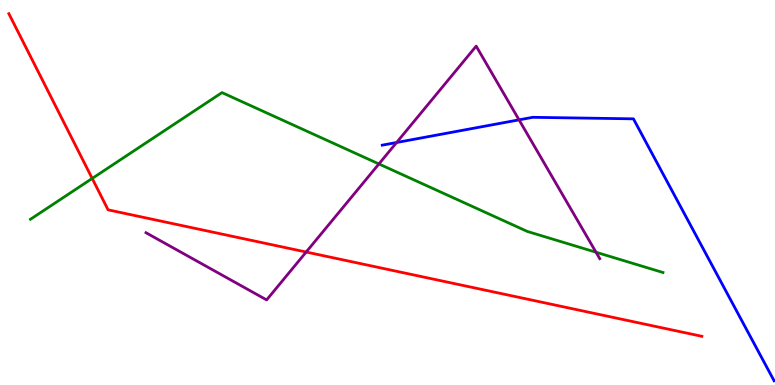[{'lines': ['blue', 'red'], 'intersections': []}, {'lines': ['green', 'red'], 'intersections': [{'x': 1.19, 'y': 5.37}]}, {'lines': ['purple', 'red'], 'intersections': [{'x': 3.95, 'y': 3.45}]}, {'lines': ['blue', 'green'], 'intersections': []}, {'lines': ['blue', 'purple'], 'intersections': [{'x': 5.12, 'y': 6.3}, {'x': 6.7, 'y': 6.89}]}, {'lines': ['green', 'purple'], 'intersections': [{'x': 4.89, 'y': 5.74}, {'x': 7.69, 'y': 3.45}]}]